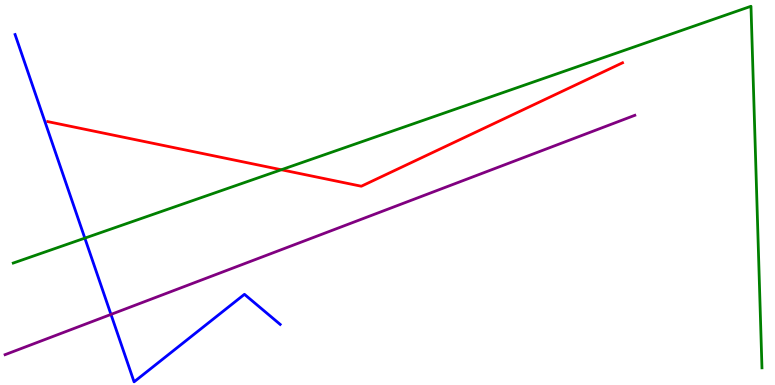[{'lines': ['blue', 'red'], 'intersections': []}, {'lines': ['green', 'red'], 'intersections': [{'x': 3.63, 'y': 5.59}]}, {'lines': ['purple', 'red'], 'intersections': []}, {'lines': ['blue', 'green'], 'intersections': [{'x': 1.09, 'y': 3.81}]}, {'lines': ['blue', 'purple'], 'intersections': [{'x': 1.43, 'y': 1.83}]}, {'lines': ['green', 'purple'], 'intersections': []}]